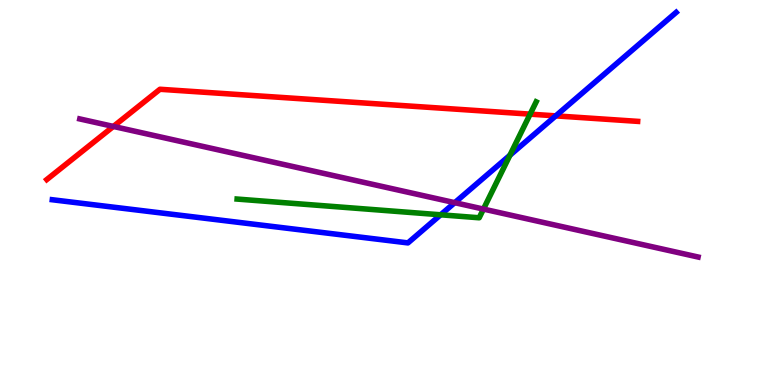[{'lines': ['blue', 'red'], 'intersections': [{'x': 7.17, 'y': 6.99}]}, {'lines': ['green', 'red'], 'intersections': [{'x': 6.84, 'y': 7.04}]}, {'lines': ['purple', 'red'], 'intersections': [{'x': 1.46, 'y': 6.72}]}, {'lines': ['blue', 'green'], 'intersections': [{'x': 5.69, 'y': 4.42}, {'x': 6.58, 'y': 5.97}]}, {'lines': ['blue', 'purple'], 'intersections': [{'x': 5.87, 'y': 4.74}]}, {'lines': ['green', 'purple'], 'intersections': [{'x': 6.24, 'y': 4.57}]}]